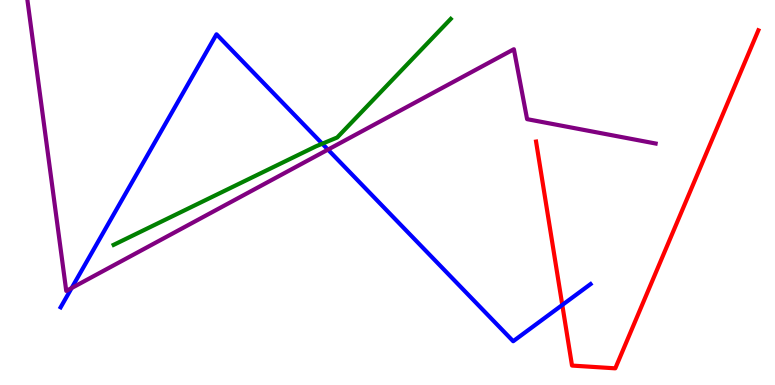[{'lines': ['blue', 'red'], 'intersections': [{'x': 7.26, 'y': 2.08}]}, {'lines': ['green', 'red'], 'intersections': []}, {'lines': ['purple', 'red'], 'intersections': []}, {'lines': ['blue', 'green'], 'intersections': [{'x': 4.16, 'y': 6.27}]}, {'lines': ['blue', 'purple'], 'intersections': [{'x': 0.924, 'y': 2.52}, {'x': 4.23, 'y': 6.11}]}, {'lines': ['green', 'purple'], 'intersections': []}]